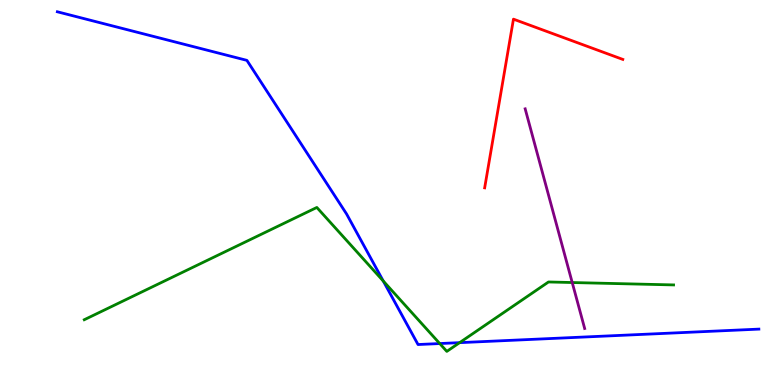[{'lines': ['blue', 'red'], 'intersections': []}, {'lines': ['green', 'red'], 'intersections': []}, {'lines': ['purple', 'red'], 'intersections': []}, {'lines': ['blue', 'green'], 'intersections': [{'x': 4.95, 'y': 2.7}, {'x': 5.67, 'y': 1.08}, {'x': 5.93, 'y': 1.1}]}, {'lines': ['blue', 'purple'], 'intersections': []}, {'lines': ['green', 'purple'], 'intersections': [{'x': 7.38, 'y': 2.66}]}]